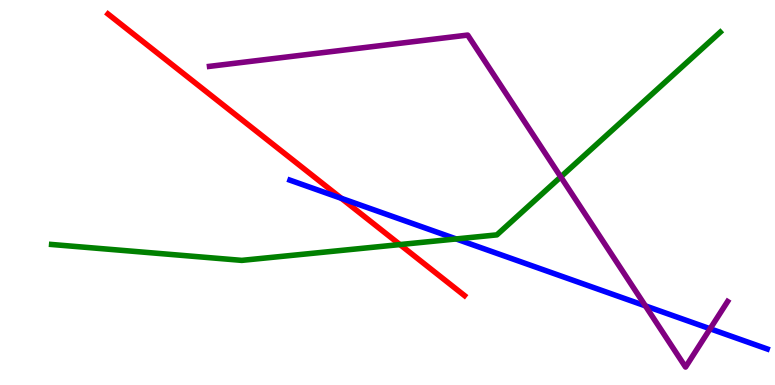[{'lines': ['blue', 'red'], 'intersections': [{'x': 4.41, 'y': 4.85}]}, {'lines': ['green', 'red'], 'intersections': [{'x': 5.16, 'y': 3.65}]}, {'lines': ['purple', 'red'], 'intersections': []}, {'lines': ['blue', 'green'], 'intersections': [{'x': 5.89, 'y': 3.79}]}, {'lines': ['blue', 'purple'], 'intersections': [{'x': 8.33, 'y': 2.06}, {'x': 9.16, 'y': 1.46}]}, {'lines': ['green', 'purple'], 'intersections': [{'x': 7.24, 'y': 5.41}]}]